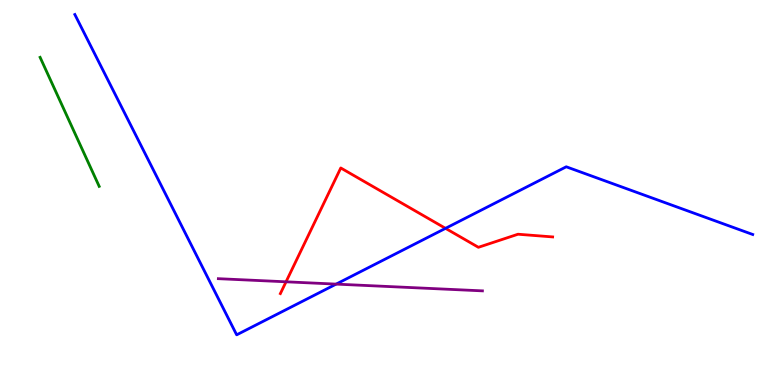[{'lines': ['blue', 'red'], 'intersections': [{'x': 5.75, 'y': 4.07}]}, {'lines': ['green', 'red'], 'intersections': []}, {'lines': ['purple', 'red'], 'intersections': [{'x': 3.69, 'y': 2.68}]}, {'lines': ['blue', 'green'], 'intersections': []}, {'lines': ['blue', 'purple'], 'intersections': [{'x': 4.34, 'y': 2.62}]}, {'lines': ['green', 'purple'], 'intersections': []}]